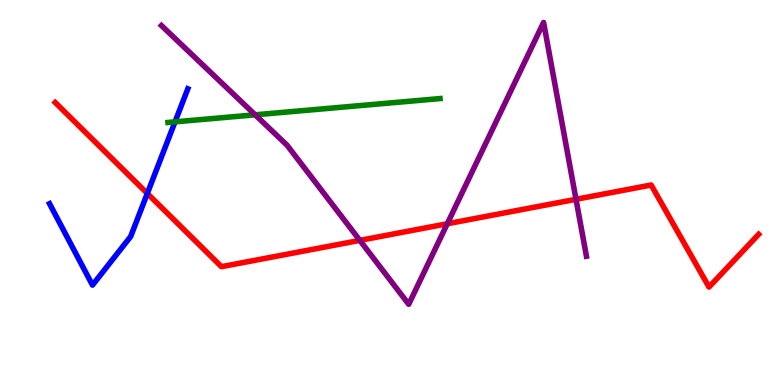[{'lines': ['blue', 'red'], 'intersections': [{'x': 1.9, 'y': 4.98}]}, {'lines': ['green', 'red'], 'intersections': []}, {'lines': ['purple', 'red'], 'intersections': [{'x': 4.64, 'y': 3.76}, {'x': 5.77, 'y': 4.19}, {'x': 7.43, 'y': 4.82}]}, {'lines': ['blue', 'green'], 'intersections': [{'x': 2.26, 'y': 6.84}]}, {'lines': ['blue', 'purple'], 'intersections': []}, {'lines': ['green', 'purple'], 'intersections': [{'x': 3.29, 'y': 7.02}]}]